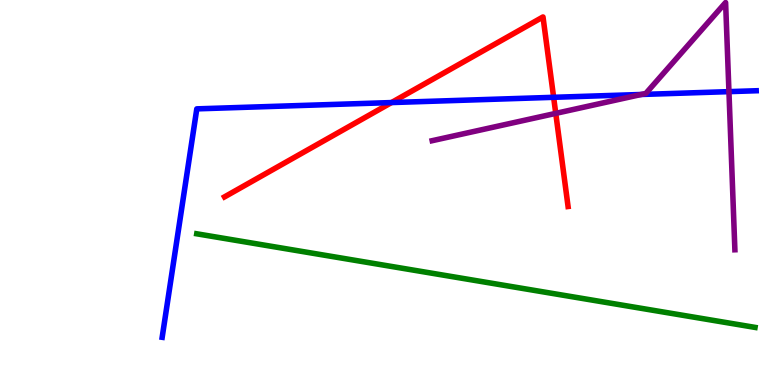[{'lines': ['blue', 'red'], 'intersections': [{'x': 5.05, 'y': 7.34}, {'x': 7.14, 'y': 7.47}]}, {'lines': ['green', 'red'], 'intersections': []}, {'lines': ['purple', 'red'], 'intersections': [{'x': 7.17, 'y': 7.06}]}, {'lines': ['blue', 'green'], 'intersections': []}, {'lines': ['blue', 'purple'], 'intersections': [{'x': 8.27, 'y': 7.55}, {'x': 9.41, 'y': 7.62}]}, {'lines': ['green', 'purple'], 'intersections': []}]